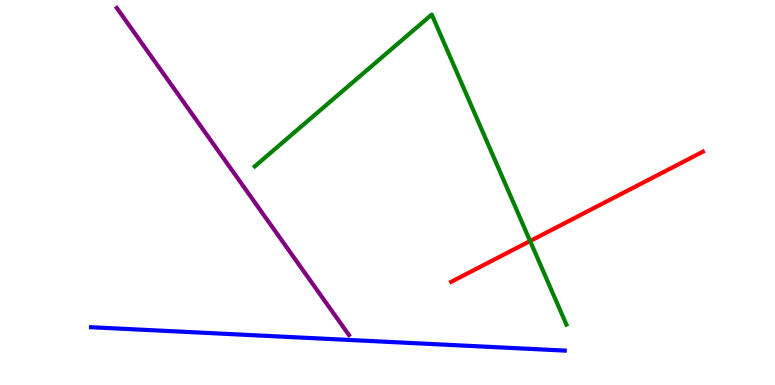[{'lines': ['blue', 'red'], 'intersections': []}, {'lines': ['green', 'red'], 'intersections': [{'x': 6.84, 'y': 3.74}]}, {'lines': ['purple', 'red'], 'intersections': []}, {'lines': ['blue', 'green'], 'intersections': []}, {'lines': ['blue', 'purple'], 'intersections': []}, {'lines': ['green', 'purple'], 'intersections': []}]